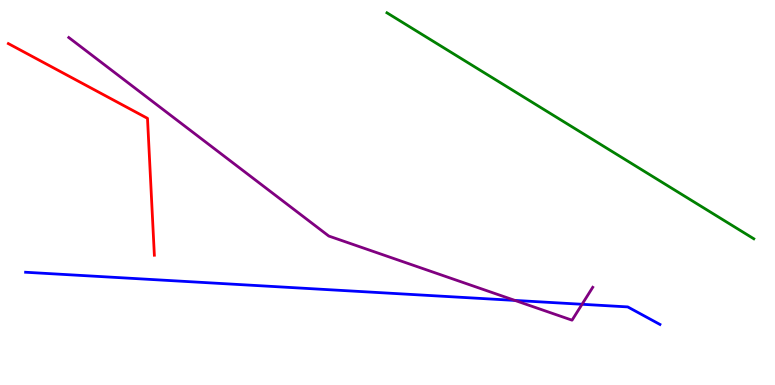[{'lines': ['blue', 'red'], 'intersections': []}, {'lines': ['green', 'red'], 'intersections': []}, {'lines': ['purple', 'red'], 'intersections': []}, {'lines': ['blue', 'green'], 'intersections': []}, {'lines': ['blue', 'purple'], 'intersections': [{'x': 6.64, 'y': 2.2}, {'x': 7.51, 'y': 2.1}]}, {'lines': ['green', 'purple'], 'intersections': []}]